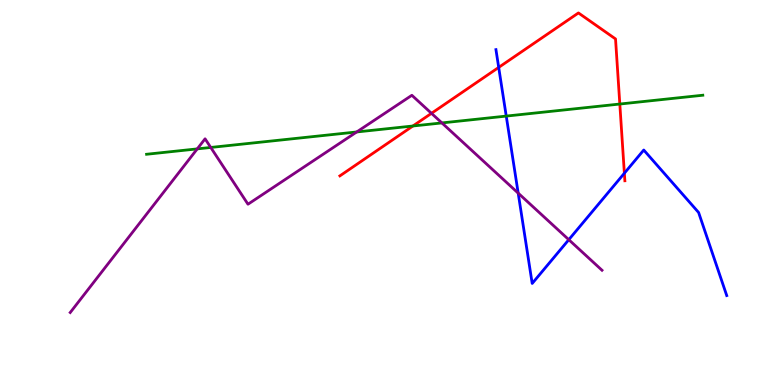[{'lines': ['blue', 'red'], 'intersections': [{'x': 6.43, 'y': 8.25}, {'x': 8.06, 'y': 5.5}]}, {'lines': ['green', 'red'], 'intersections': [{'x': 5.33, 'y': 6.73}, {'x': 8.0, 'y': 7.3}]}, {'lines': ['purple', 'red'], 'intersections': [{'x': 5.57, 'y': 7.06}]}, {'lines': ['blue', 'green'], 'intersections': [{'x': 6.53, 'y': 6.98}]}, {'lines': ['blue', 'purple'], 'intersections': [{'x': 6.69, 'y': 4.98}, {'x': 7.34, 'y': 3.77}]}, {'lines': ['green', 'purple'], 'intersections': [{'x': 2.55, 'y': 6.13}, {'x': 2.72, 'y': 6.17}, {'x': 4.6, 'y': 6.57}, {'x': 5.7, 'y': 6.81}]}]